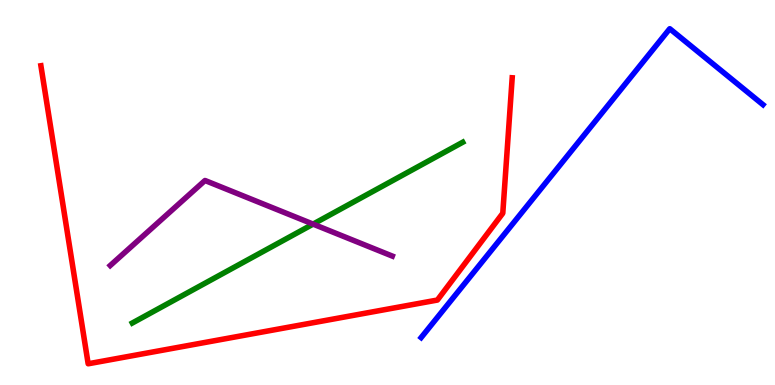[{'lines': ['blue', 'red'], 'intersections': []}, {'lines': ['green', 'red'], 'intersections': []}, {'lines': ['purple', 'red'], 'intersections': []}, {'lines': ['blue', 'green'], 'intersections': []}, {'lines': ['blue', 'purple'], 'intersections': []}, {'lines': ['green', 'purple'], 'intersections': [{'x': 4.04, 'y': 4.18}]}]